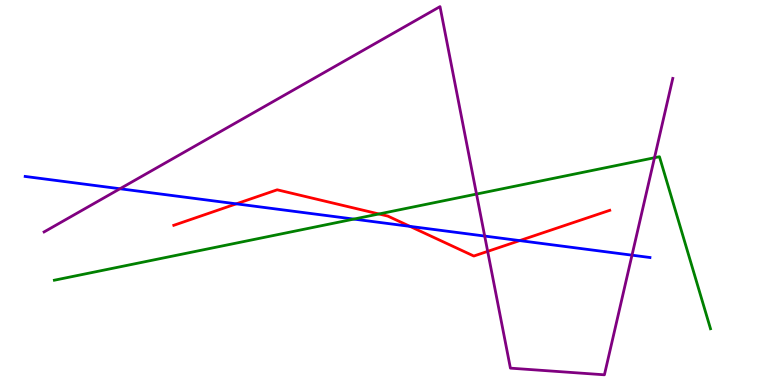[{'lines': ['blue', 'red'], 'intersections': [{'x': 3.05, 'y': 4.71}, {'x': 5.29, 'y': 4.12}, {'x': 6.71, 'y': 3.75}]}, {'lines': ['green', 'red'], 'intersections': [{'x': 4.89, 'y': 4.44}]}, {'lines': ['purple', 'red'], 'intersections': [{'x': 6.29, 'y': 3.47}]}, {'lines': ['blue', 'green'], 'intersections': [{'x': 4.57, 'y': 4.31}]}, {'lines': ['blue', 'purple'], 'intersections': [{'x': 1.55, 'y': 5.1}, {'x': 6.25, 'y': 3.87}, {'x': 8.15, 'y': 3.37}]}, {'lines': ['green', 'purple'], 'intersections': [{'x': 6.15, 'y': 4.96}, {'x': 8.44, 'y': 5.9}]}]